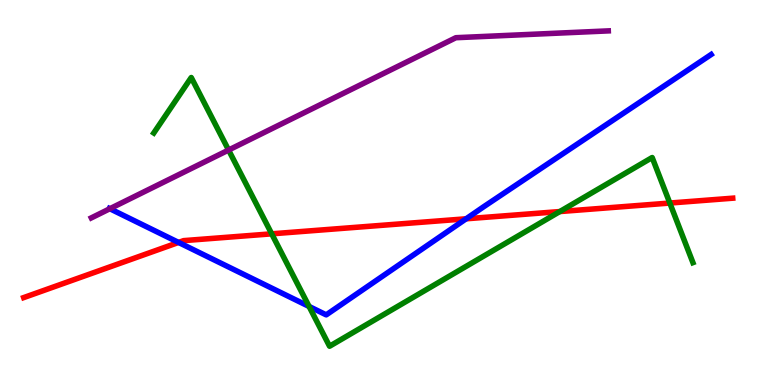[{'lines': ['blue', 'red'], 'intersections': [{'x': 2.3, 'y': 3.7}, {'x': 6.01, 'y': 4.32}]}, {'lines': ['green', 'red'], 'intersections': [{'x': 3.51, 'y': 3.93}, {'x': 7.22, 'y': 4.51}, {'x': 8.64, 'y': 4.73}]}, {'lines': ['purple', 'red'], 'intersections': []}, {'lines': ['blue', 'green'], 'intersections': [{'x': 3.99, 'y': 2.04}]}, {'lines': ['blue', 'purple'], 'intersections': [{'x': 1.42, 'y': 4.58}]}, {'lines': ['green', 'purple'], 'intersections': [{'x': 2.95, 'y': 6.1}]}]